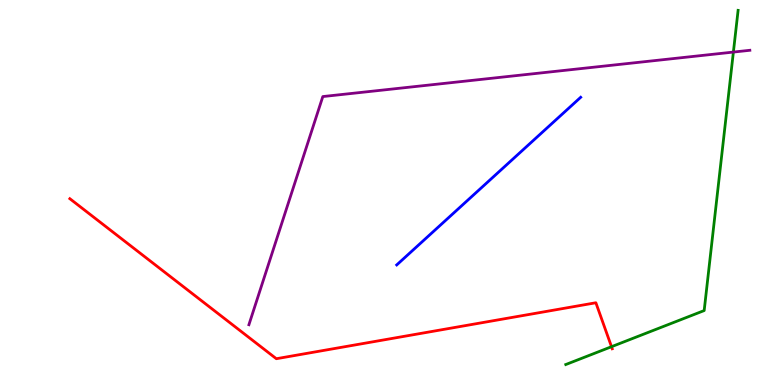[{'lines': ['blue', 'red'], 'intersections': []}, {'lines': ['green', 'red'], 'intersections': [{'x': 7.89, 'y': 0.995}]}, {'lines': ['purple', 'red'], 'intersections': []}, {'lines': ['blue', 'green'], 'intersections': []}, {'lines': ['blue', 'purple'], 'intersections': []}, {'lines': ['green', 'purple'], 'intersections': [{'x': 9.46, 'y': 8.65}]}]